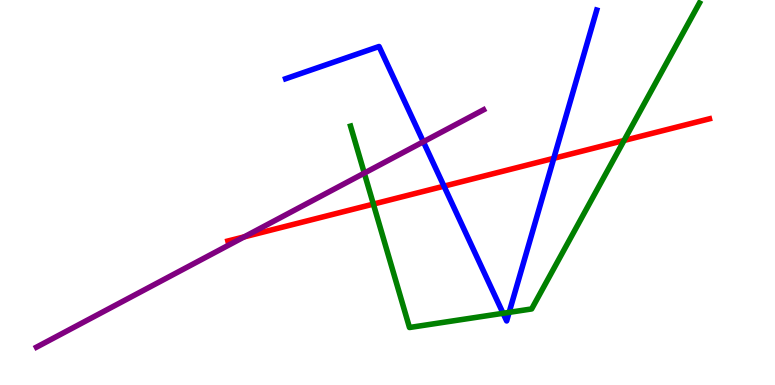[{'lines': ['blue', 'red'], 'intersections': [{'x': 5.73, 'y': 5.16}, {'x': 7.15, 'y': 5.89}]}, {'lines': ['green', 'red'], 'intersections': [{'x': 4.82, 'y': 4.7}, {'x': 8.05, 'y': 6.35}]}, {'lines': ['purple', 'red'], 'intersections': [{'x': 3.15, 'y': 3.85}]}, {'lines': ['blue', 'green'], 'intersections': [{'x': 6.49, 'y': 1.86}, {'x': 6.57, 'y': 1.89}]}, {'lines': ['blue', 'purple'], 'intersections': [{'x': 5.46, 'y': 6.32}]}, {'lines': ['green', 'purple'], 'intersections': [{'x': 4.7, 'y': 5.5}]}]